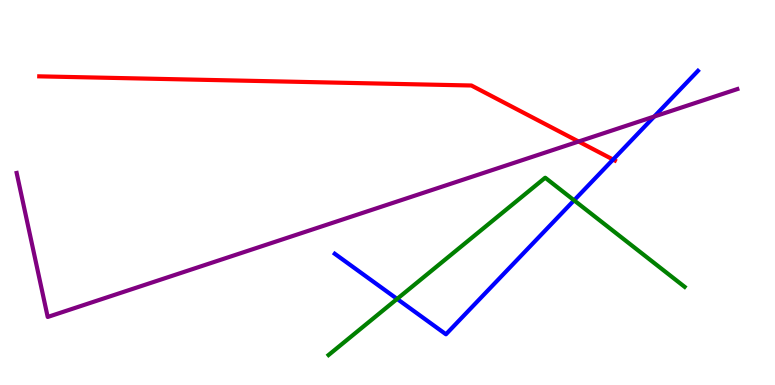[{'lines': ['blue', 'red'], 'intersections': [{'x': 7.91, 'y': 5.86}]}, {'lines': ['green', 'red'], 'intersections': []}, {'lines': ['purple', 'red'], 'intersections': [{'x': 7.47, 'y': 6.32}]}, {'lines': ['blue', 'green'], 'intersections': [{'x': 5.12, 'y': 2.24}, {'x': 7.41, 'y': 4.8}]}, {'lines': ['blue', 'purple'], 'intersections': [{'x': 8.44, 'y': 6.97}]}, {'lines': ['green', 'purple'], 'intersections': []}]